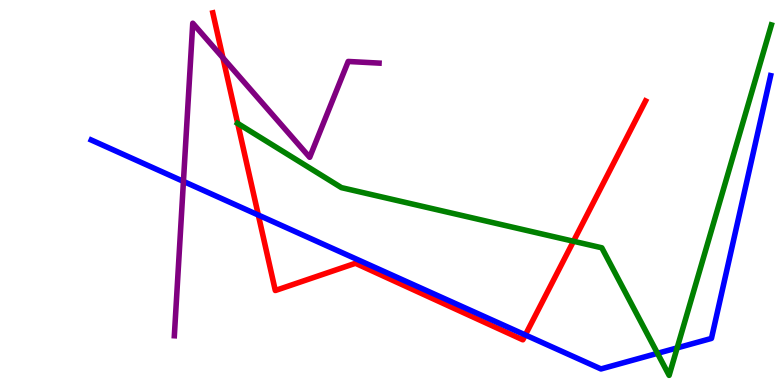[{'lines': ['blue', 'red'], 'intersections': [{'x': 3.33, 'y': 4.41}, {'x': 6.78, 'y': 1.3}]}, {'lines': ['green', 'red'], 'intersections': [{'x': 3.07, 'y': 6.79}, {'x': 7.4, 'y': 3.73}]}, {'lines': ['purple', 'red'], 'intersections': [{'x': 2.88, 'y': 8.5}]}, {'lines': ['blue', 'green'], 'intersections': [{'x': 8.48, 'y': 0.823}, {'x': 8.74, 'y': 0.964}]}, {'lines': ['blue', 'purple'], 'intersections': [{'x': 2.37, 'y': 5.29}]}, {'lines': ['green', 'purple'], 'intersections': []}]